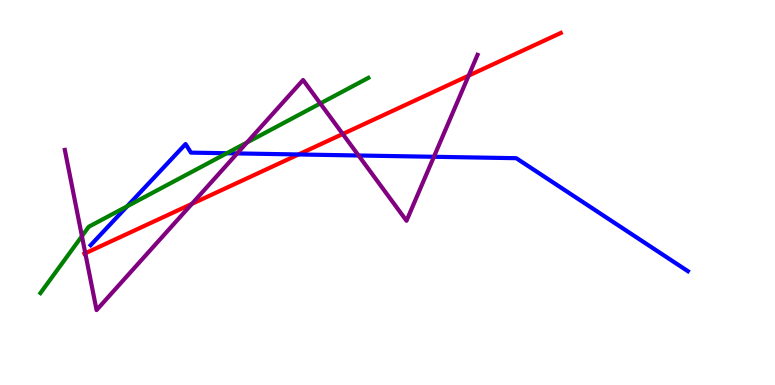[{'lines': ['blue', 'red'], 'intersections': [{'x': 3.85, 'y': 5.99}]}, {'lines': ['green', 'red'], 'intersections': []}, {'lines': ['purple', 'red'], 'intersections': [{'x': 1.1, 'y': 3.42}, {'x': 2.48, 'y': 4.7}, {'x': 4.42, 'y': 6.52}, {'x': 6.05, 'y': 8.03}]}, {'lines': ['blue', 'green'], 'intersections': [{'x': 1.64, 'y': 4.64}, {'x': 2.93, 'y': 6.02}]}, {'lines': ['blue', 'purple'], 'intersections': [{'x': 3.06, 'y': 6.02}, {'x': 4.63, 'y': 5.96}, {'x': 5.6, 'y': 5.93}]}, {'lines': ['green', 'purple'], 'intersections': [{'x': 1.06, 'y': 3.87}, {'x': 3.19, 'y': 6.3}, {'x': 4.13, 'y': 7.31}]}]